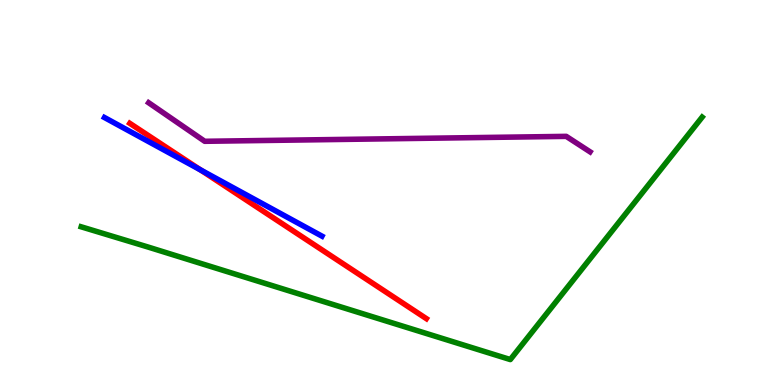[{'lines': ['blue', 'red'], 'intersections': [{'x': 2.59, 'y': 5.59}]}, {'lines': ['green', 'red'], 'intersections': []}, {'lines': ['purple', 'red'], 'intersections': []}, {'lines': ['blue', 'green'], 'intersections': []}, {'lines': ['blue', 'purple'], 'intersections': []}, {'lines': ['green', 'purple'], 'intersections': []}]